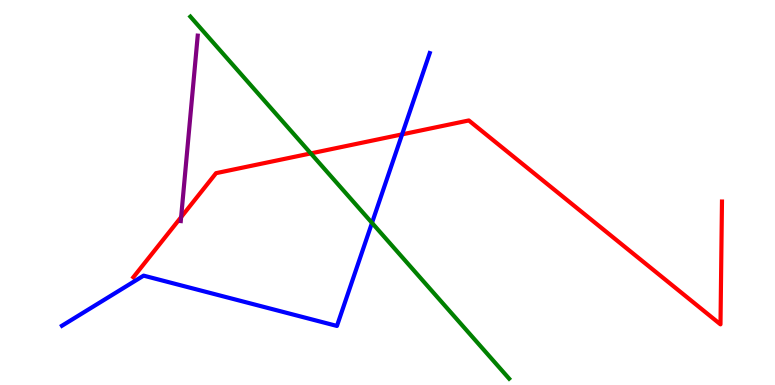[{'lines': ['blue', 'red'], 'intersections': [{'x': 5.19, 'y': 6.51}]}, {'lines': ['green', 'red'], 'intersections': [{'x': 4.01, 'y': 6.02}]}, {'lines': ['purple', 'red'], 'intersections': [{'x': 2.34, 'y': 4.36}]}, {'lines': ['blue', 'green'], 'intersections': [{'x': 4.8, 'y': 4.21}]}, {'lines': ['blue', 'purple'], 'intersections': []}, {'lines': ['green', 'purple'], 'intersections': []}]